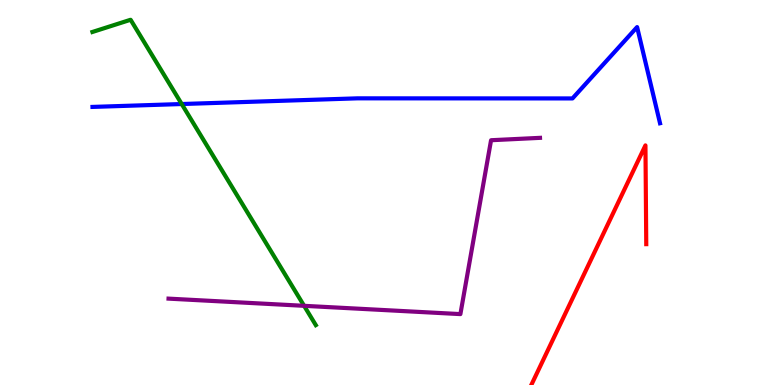[{'lines': ['blue', 'red'], 'intersections': []}, {'lines': ['green', 'red'], 'intersections': []}, {'lines': ['purple', 'red'], 'intersections': []}, {'lines': ['blue', 'green'], 'intersections': [{'x': 2.34, 'y': 7.3}]}, {'lines': ['blue', 'purple'], 'intersections': []}, {'lines': ['green', 'purple'], 'intersections': [{'x': 3.92, 'y': 2.06}]}]